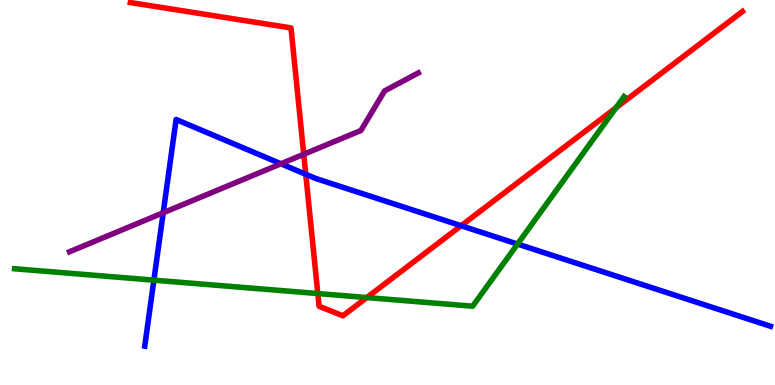[{'lines': ['blue', 'red'], 'intersections': [{'x': 3.95, 'y': 5.47}, {'x': 5.95, 'y': 4.14}]}, {'lines': ['green', 'red'], 'intersections': [{'x': 4.1, 'y': 2.38}, {'x': 4.73, 'y': 2.27}, {'x': 7.95, 'y': 7.2}]}, {'lines': ['purple', 'red'], 'intersections': [{'x': 3.92, 'y': 5.99}]}, {'lines': ['blue', 'green'], 'intersections': [{'x': 1.99, 'y': 2.72}, {'x': 6.68, 'y': 3.66}]}, {'lines': ['blue', 'purple'], 'intersections': [{'x': 2.11, 'y': 4.47}, {'x': 3.62, 'y': 5.75}]}, {'lines': ['green', 'purple'], 'intersections': []}]